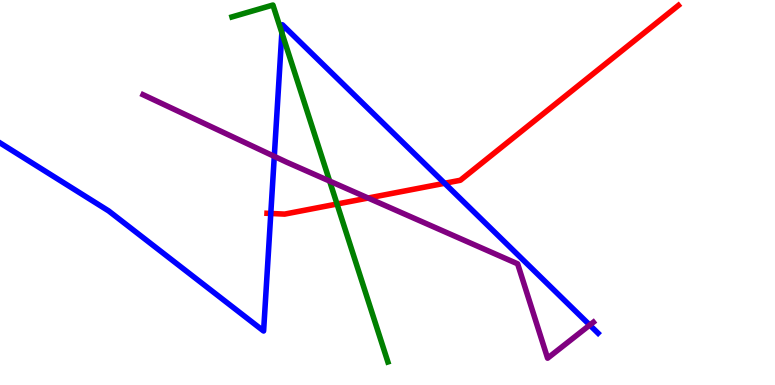[{'lines': ['blue', 'red'], 'intersections': [{'x': 3.49, 'y': 4.46}, {'x': 5.74, 'y': 5.24}]}, {'lines': ['green', 'red'], 'intersections': [{'x': 4.35, 'y': 4.7}]}, {'lines': ['purple', 'red'], 'intersections': [{'x': 4.75, 'y': 4.86}]}, {'lines': ['blue', 'green'], 'intersections': [{'x': 3.64, 'y': 9.15}]}, {'lines': ['blue', 'purple'], 'intersections': [{'x': 3.54, 'y': 5.94}, {'x': 7.61, 'y': 1.56}]}, {'lines': ['green', 'purple'], 'intersections': [{'x': 4.25, 'y': 5.3}]}]